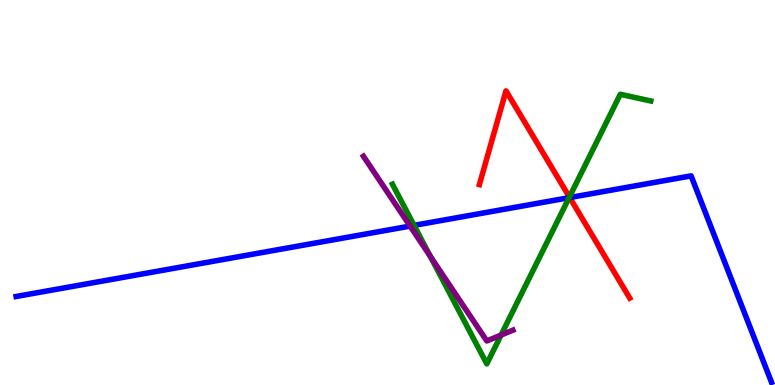[{'lines': ['blue', 'red'], 'intersections': [{'x': 7.35, 'y': 4.87}]}, {'lines': ['green', 'red'], 'intersections': [{'x': 7.35, 'y': 4.88}]}, {'lines': ['purple', 'red'], 'intersections': []}, {'lines': ['blue', 'green'], 'intersections': [{'x': 5.34, 'y': 4.15}, {'x': 7.34, 'y': 4.87}]}, {'lines': ['blue', 'purple'], 'intersections': [{'x': 5.29, 'y': 4.13}]}, {'lines': ['green', 'purple'], 'intersections': [{'x': 5.55, 'y': 3.34}, {'x': 6.47, 'y': 1.3}]}]